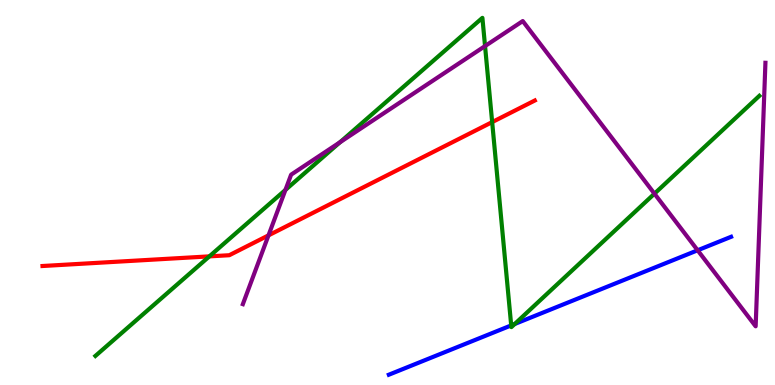[{'lines': ['blue', 'red'], 'intersections': []}, {'lines': ['green', 'red'], 'intersections': [{'x': 2.7, 'y': 3.34}, {'x': 6.35, 'y': 6.83}]}, {'lines': ['purple', 'red'], 'intersections': [{'x': 3.46, 'y': 3.89}]}, {'lines': ['blue', 'green'], 'intersections': [{'x': 6.6, 'y': 1.55}, {'x': 6.64, 'y': 1.58}]}, {'lines': ['blue', 'purple'], 'intersections': [{'x': 9.0, 'y': 3.5}]}, {'lines': ['green', 'purple'], 'intersections': [{'x': 3.68, 'y': 5.07}, {'x': 4.39, 'y': 6.31}, {'x': 6.26, 'y': 8.8}, {'x': 8.44, 'y': 4.97}]}]